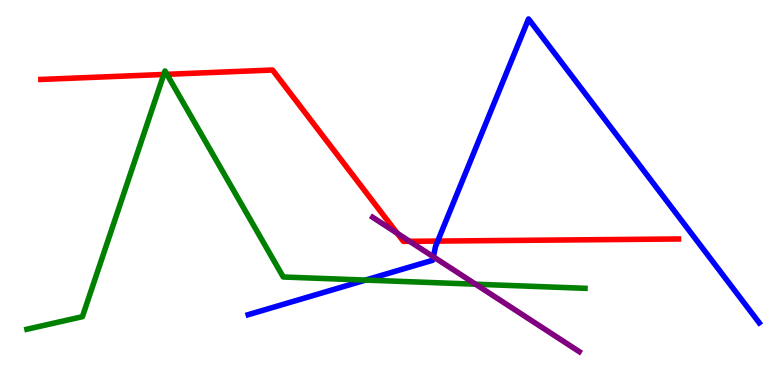[{'lines': ['blue', 'red'], 'intersections': [{'x': 5.65, 'y': 3.74}]}, {'lines': ['green', 'red'], 'intersections': [{'x': 2.11, 'y': 8.07}, {'x': 2.15, 'y': 8.07}]}, {'lines': ['purple', 'red'], 'intersections': [{'x': 5.13, 'y': 3.94}, {'x': 5.29, 'y': 3.73}]}, {'lines': ['blue', 'green'], 'intersections': [{'x': 4.72, 'y': 2.73}]}, {'lines': ['blue', 'purple'], 'intersections': [{'x': 5.59, 'y': 3.33}]}, {'lines': ['green', 'purple'], 'intersections': [{'x': 6.14, 'y': 2.62}]}]